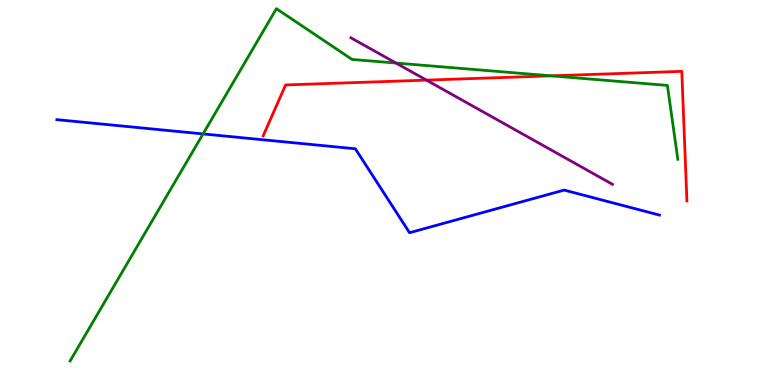[{'lines': ['blue', 'red'], 'intersections': []}, {'lines': ['green', 'red'], 'intersections': [{'x': 7.11, 'y': 8.03}]}, {'lines': ['purple', 'red'], 'intersections': [{'x': 5.5, 'y': 7.92}]}, {'lines': ['blue', 'green'], 'intersections': [{'x': 2.62, 'y': 6.52}]}, {'lines': ['blue', 'purple'], 'intersections': []}, {'lines': ['green', 'purple'], 'intersections': [{'x': 5.11, 'y': 8.36}]}]